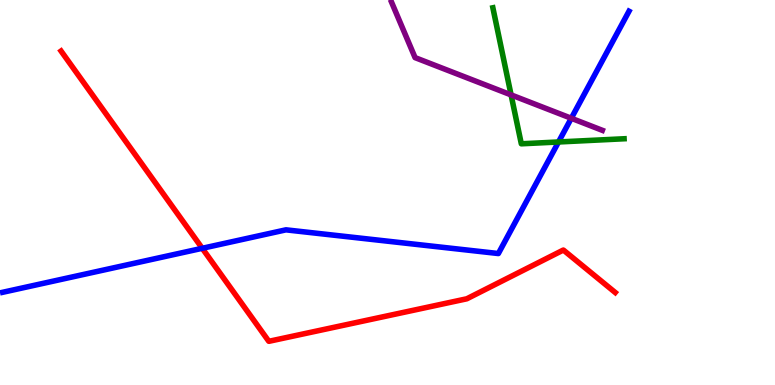[{'lines': ['blue', 'red'], 'intersections': [{'x': 2.61, 'y': 3.55}]}, {'lines': ['green', 'red'], 'intersections': []}, {'lines': ['purple', 'red'], 'intersections': []}, {'lines': ['blue', 'green'], 'intersections': [{'x': 7.21, 'y': 6.31}]}, {'lines': ['blue', 'purple'], 'intersections': [{'x': 7.37, 'y': 6.93}]}, {'lines': ['green', 'purple'], 'intersections': [{'x': 6.59, 'y': 7.54}]}]